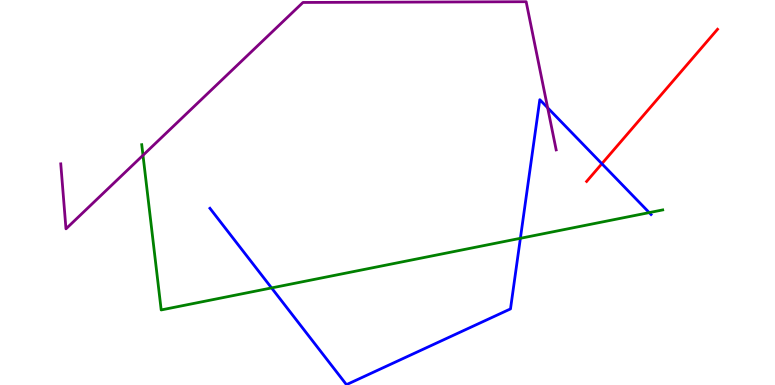[{'lines': ['blue', 'red'], 'intersections': [{'x': 7.77, 'y': 5.75}]}, {'lines': ['green', 'red'], 'intersections': []}, {'lines': ['purple', 'red'], 'intersections': []}, {'lines': ['blue', 'green'], 'intersections': [{'x': 3.5, 'y': 2.52}, {'x': 6.71, 'y': 3.81}, {'x': 8.38, 'y': 4.48}]}, {'lines': ['blue', 'purple'], 'intersections': [{'x': 7.07, 'y': 7.2}]}, {'lines': ['green', 'purple'], 'intersections': [{'x': 1.85, 'y': 5.97}]}]